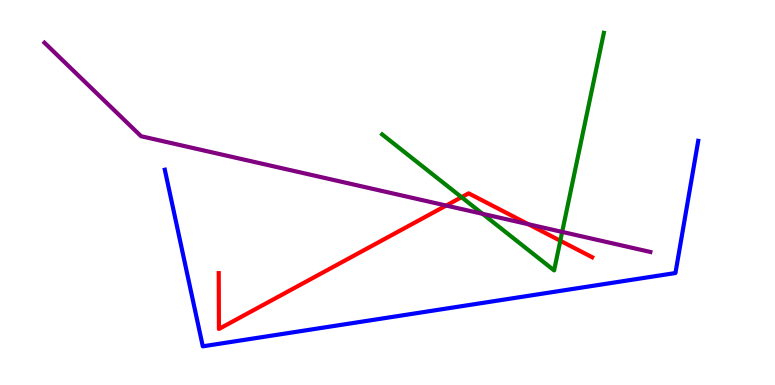[{'lines': ['blue', 'red'], 'intersections': []}, {'lines': ['green', 'red'], 'intersections': [{'x': 5.96, 'y': 4.88}, {'x': 7.23, 'y': 3.75}]}, {'lines': ['purple', 'red'], 'intersections': [{'x': 5.76, 'y': 4.66}, {'x': 6.82, 'y': 4.18}]}, {'lines': ['blue', 'green'], 'intersections': []}, {'lines': ['blue', 'purple'], 'intersections': []}, {'lines': ['green', 'purple'], 'intersections': [{'x': 6.23, 'y': 4.45}, {'x': 7.25, 'y': 3.98}]}]